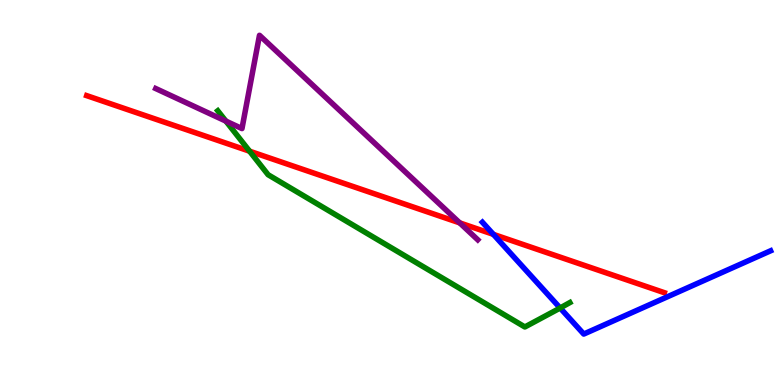[{'lines': ['blue', 'red'], 'intersections': [{'x': 6.37, 'y': 3.91}]}, {'lines': ['green', 'red'], 'intersections': [{'x': 3.22, 'y': 6.07}]}, {'lines': ['purple', 'red'], 'intersections': [{'x': 5.93, 'y': 4.21}]}, {'lines': ['blue', 'green'], 'intersections': [{'x': 7.23, 'y': 2.0}]}, {'lines': ['blue', 'purple'], 'intersections': []}, {'lines': ['green', 'purple'], 'intersections': [{'x': 2.91, 'y': 6.85}]}]